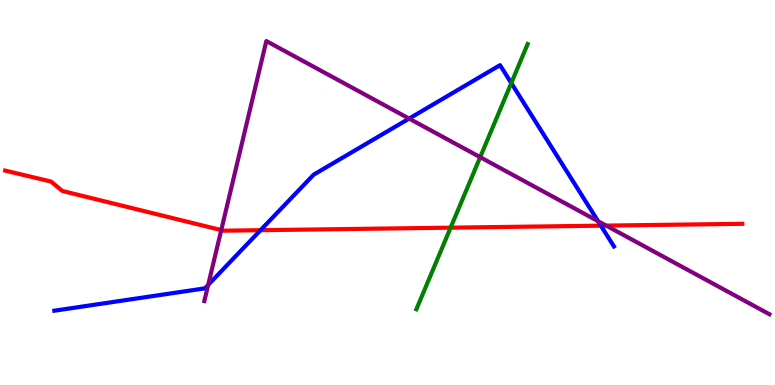[{'lines': ['blue', 'red'], 'intersections': [{'x': 3.36, 'y': 4.02}, {'x': 7.75, 'y': 4.14}]}, {'lines': ['green', 'red'], 'intersections': [{'x': 5.81, 'y': 4.09}]}, {'lines': ['purple', 'red'], 'intersections': [{'x': 2.85, 'y': 4.02}, {'x': 7.82, 'y': 4.14}]}, {'lines': ['blue', 'green'], 'intersections': [{'x': 6.6, 'y': 7.84}]}, {'lines': ['blue', 'purple'], 'intersections': [{'x': 2.69, 'y': 2.6}, {'x': 5.28, 'y': 6.92}, {'x': 7.72, 'y': 4.25}]}, {'lines': ['green', 'purple'], 'intersections': [{'x': 6.2, 'y': 5.92}]}]